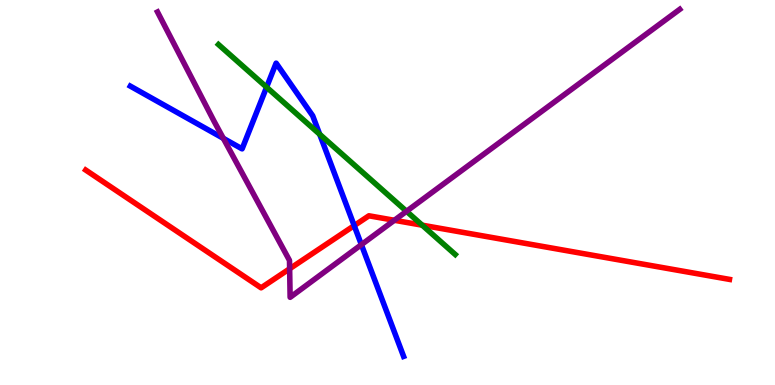[{'lines': ['blue', 'red'], 'intersections': [{'x': 4.57, 'y': 4.14}]}, {'lines': ['green', 'red'], 'intersections': [{'x': 5.45, 'y': 4.15}]}, {'lines': ['purple', 'red'], 'intersections': [{'x': 3.74, 'y': 3.02}, {'x': 5.09, 'y': 4.28}]}, {'lines': ['blue', 'green'], 'intersections': [{'x': 3.44, 'y': 7.74}, {'x': 4.13, 'y': 6.51}]}, {'lines': ['blue', 'purple'], 'intersections': [{'x': 2.88, 'y': 6.41}, {'x': 4.66, 'y': 3.65}]}, {'lines': ['green', 'purple'], 'intersections': [{'x': 5.25, 'y': 4.51}]}]